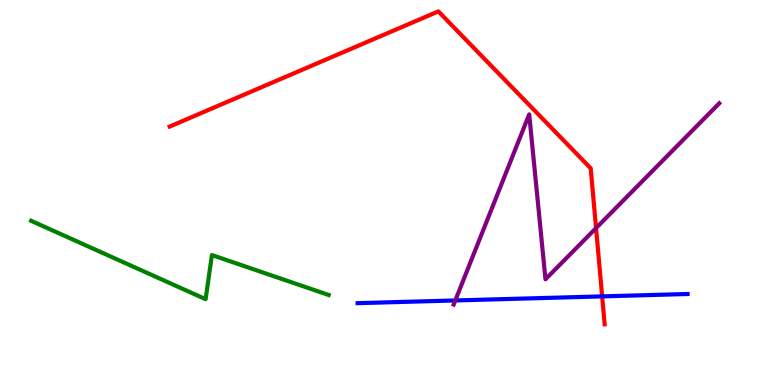[{'lines': ['blue', 'red'], 'intersections': [{'x': 7.77, 'y': 2.3}]}, {'lines': ['green', 'red'], 'intersections': []}, {'lines': ['purple', 'red'], 'intersections': [{'x': 7.69, 'y': 4.08}]}, {'lines': ['blue', 'green'], 'intersections': []}, {'lines': ['blue', 'purple'], 'intersections': [{'x': 5.87, 'y': 2.2}]}, {'lines': ['green', 'purple'], 'intersections': []}]